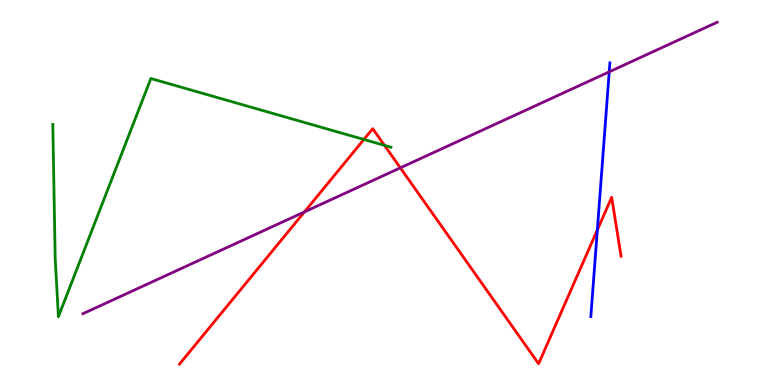[{'lines': ['blue', 'red'], 'intersections': [{'x': 7.71, 'y': 4.03}]}, {'lines': ['green', 'red'], 'intersections': [{'x': 4.7, 'y': 6.38}, {'x': 4.96, 'y': 6.22}]}, {'lines': ['purple', 'red'], 'intersections': [{'x': 3.93, 'y': 4.5}, {'x': 5.17, 'y': 5.64}]}, {'lines': ['blue', 'green'], 'intersections': []}, {'lines': ['blue', 'purple'], 'intersections': [{'x': 7.86, 'y': 8.13}]}, {'lines': ['green', 'purple'], 'intersections': []}]